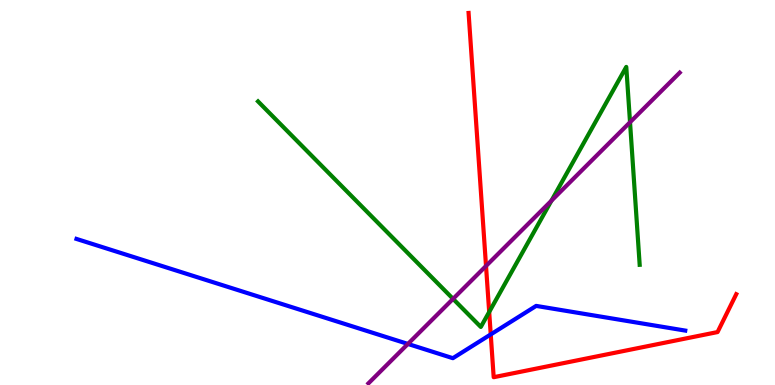[{'lines': ['blue', 'red'], 'intersections': [{'x': 6.33, 'y': 1.31}]}, {'lines': ['green', 'red'], 'intersections': [{'x': 6.31, 'y': 1.9}]}, {'lines': ['purple', 'red'], 'intersections': [{'x': 6.27, 'y': 3.09}]}, {'lines': ['blue', 'green'], 'intersections': []}, {'lines': ['blue', 'purple'], 'intersections': [{'x': 5.26, 'y': 1.07}]}, {'lines': ['green', 'purple'], 'intersections': [{'x': 5.85, 'y': 2.24}, {'x': 7.12, 'y': 4.79}, {'x': 8.13, 'y': 6.82}]}]